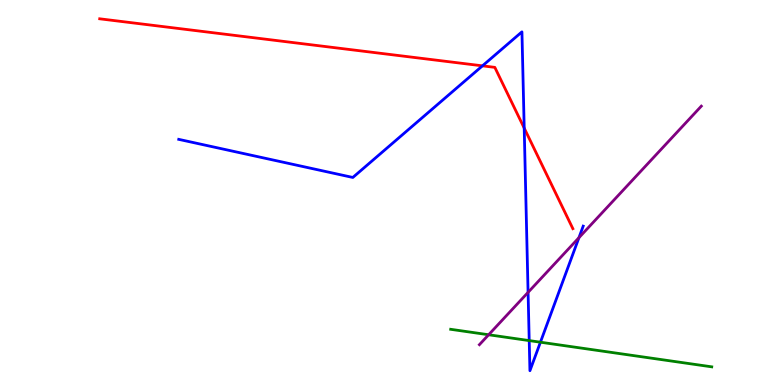[{'lines': ['blue', 'red'], 'intersections': [{'x': 6.23, 'y': 8.29}, {'x': 6.76, 'y': 6.67}]}, {'lines': ['green', 'red'], 'intersections': []}, {'lines': ['purple', 'red'], 'intersections': []}, {'lines': ['blue', 'green'], 'intersections': [{'x': 6.83, 'y': 1.15}, {'x': 6.97, 'y': 1.11}]}, {'lines': ['blue', 'purple'], 'intersections': [{'x': 6.81, 'y': 2.41}, {'x': 7.47, 'y': 3.83}]}, {'lines': ['green', 'purple'], 'intersections': [{'x': 6.31, 'y': 1.31}]}]